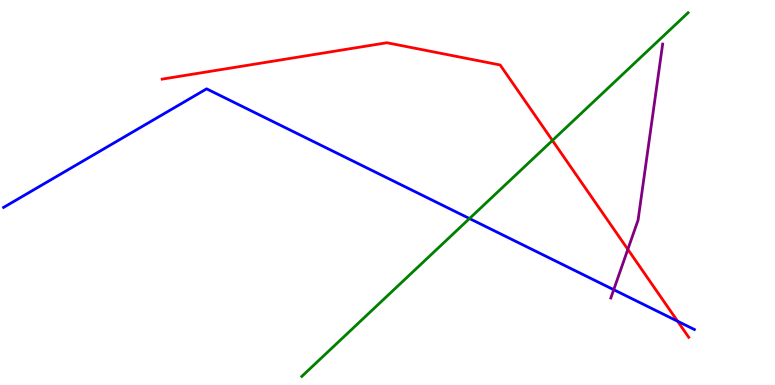[{'lines': ['blue', 'red'], 'intersections': [{'x': 8.74, 'y': 1.66}]}, {'lines': ['green', 'red'], 'intersections': [{'x': 7.13, 'y': 6.35}]}, {'lines': ['purple', 'red'], 'intersections': [{'x': 8.1, 'y': 3.52}]}, {'lines': ['blue', 'green'], 'intersections': [{'x': 6.06, 'y': 4.32}]}, {'lines': ['blue', 'purple'], 'intersections': [{'x': 7.92, 'y': 2.48}]}, {'lines': ['green', 'purple'], 'intersections': []}]